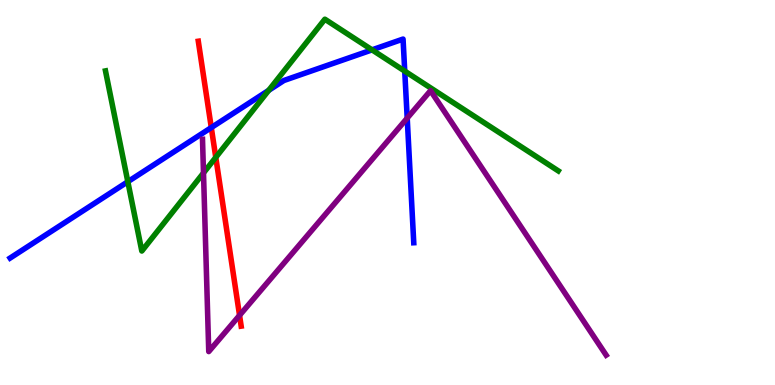[{'lines': ['blue', 'red'], 'intersections': [{'x': 2.73, 'y': 6.69}]}, {'lines': ['green', 'red'], 'intersections': [{'x': 2.78, 'y': 5.91}]}, {'lines': ['purple', 'red'], 'intersections': [{'x': 3.09, 'y': 1.81}]}, {'lines': ['blue', 'green'], 'intersections': [{'x': 1.65, 'y': 5.28}, {'x': 3.47, 'y': 7.65}, {'x': 4.8, 'y': 8.71}, {'x': 5.22, 'y': 8.15}]}, {'lines': ['blue', 'purple'], 'intersections': [{'x': 5.25, 'y': 6.93}]}, {'lines': ['green', 'purple'], 'intersections': [{'x': 2.63, 'y': 5.51}]}]